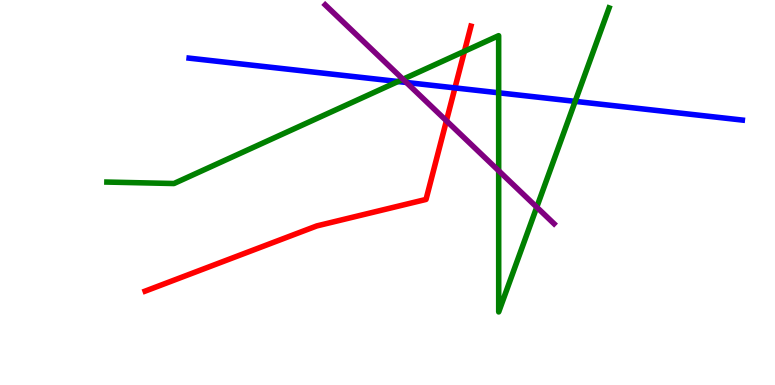[{'lines': ['blue', 'red'], 'intersections': [{'x': 5.87, 'y': 7.72}]}, {'lines': ['green', 'red'], 'intersections': [{'x': 5.99, 'y': 8.67}]}, {'lines': ['purple', 'red'], 'intersections': [{'x': 5.76, 'y': 6.86}]}, {'lines': ['blue', 'green'], 'intersections': [{'x': 5.14, 'y': 7.88}, {'x': 6.43, 'y': 7.59}, {'x': 7.42, 'y': 7.37}]}, {'lines': ['blue', 'purple'], 'intersections': [{'x': 5.24, 'y': 7.86}]}, {'lines': ['green', 'purple'], 'intersections': [{'x': 5.2, 'y': 7.94}, {'x': 6.43, 'y': 5.56}, {'x': 6.93, 'y': 4.62}]}]